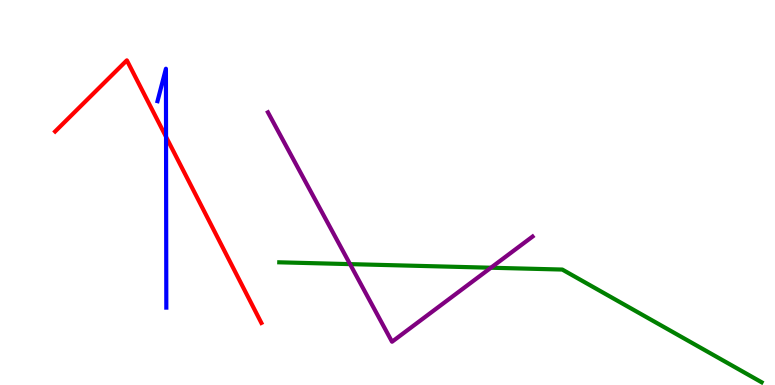[{'lines': ['blue', 'red'], 'intersections': [{'x': 2.14, 'y': 6.45}]}, {'lines': ['green', 'red'], 'intersections': []}, {'lines': ['purple', 'red'], 'intersections': []}, {'lines': ['blue', 'green'], 'intersections': []}, {'lines': ['blue', 'purple'], 'intersections': []}, {'lines': ['green', 'purple'], 'intersections': [{'x': 4.52, 'y': 3.14}, {'x': 6.33, 'y': 3.05}]}]